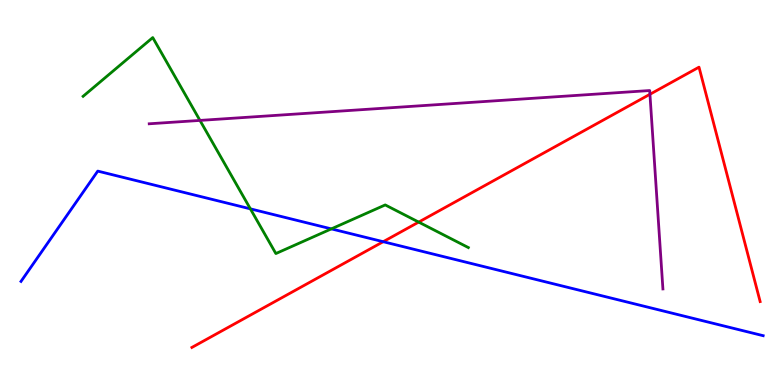[{'lines': ['blue', 'red'], 'intersections': [{'x': 4.94, 'y': 3.72}]}, {'lines': ['green', 'red'], 'intersections': [{'x': 5.4, 'y': 4.23}]}, {'lines': ['purple', 'red'], 'intersections': [{'x': 8.39, 'y': 7.55}]}, {'lines': ['blue', 'green'], 'intersections': [{'x': 3.23, 'y': 4.58}, {'x': 4.28, 'y': 4.06}]}, {'lines': ['blue', 'purple'], 'intersections': []}, {'lines': ['green', 'purple'], 'intersections': [{'x': 2.58, 'y': 6.87}]}]